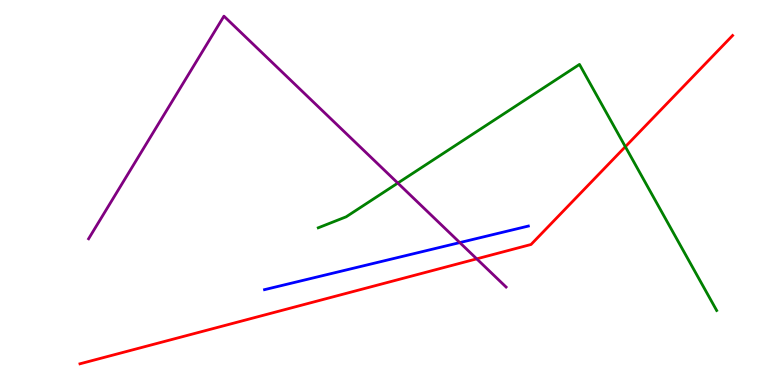[{'lines': ['blue', 'red'], 'intersections': []}, {'lines': ['green', 'red'], 'intersections': [{'x': 8.07, 'y': 6.19}]}, {'lines': ['purple', 'red'], 'intersections': [{'x': 6.15, 'y': 3.28}]}, {'lines': ['blue', 'green'], 'intersections': []}, {'lines': ['blue', 'purple'], 'intersections': [{'x': 5.93, 'y': 3.7}]}, {'lines': ['green', 'purple'], 'intersections': [{'x': 5.13, 'y': 5.24}]}]